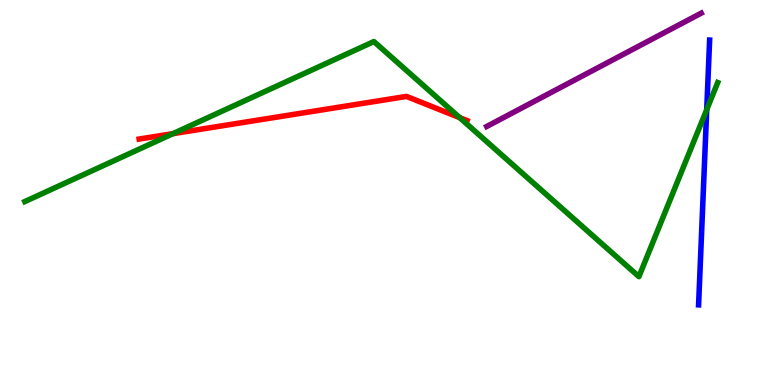[{'lines': ['blue', 'red'], 'intersections': []}, {'lines': ['green', 'red'], 'intersections': [{'x': 2.23, 'y': 6.53}, {'x': 5.93, 'y': 6.94}]}, {'lines': ['purple', 'red'], 'intersections': []}, {'lines': ['blue', 'green'], 'intersections': [{'x': 9.12, 'y': 7.15}]}, {'lines': ['blue', 'purple'], 'intersections': []}, {'lines': ['green', 'purple'], 'intersections': []}]